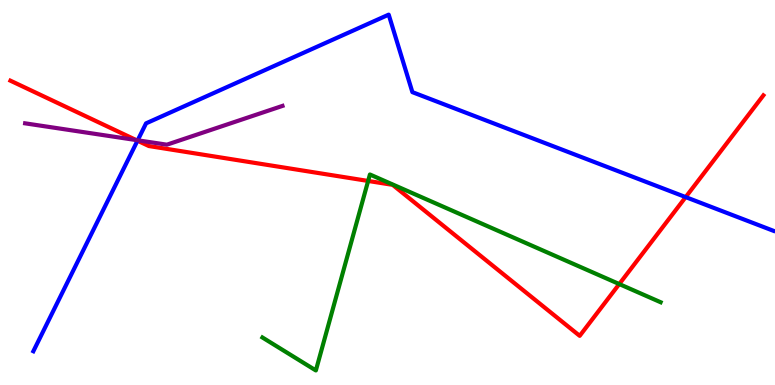[{'lines': ['blue', 'red'], 'intersections': [{'x': 1.77, 'y': 6.35}, {'x': 8.85, 'y': 4.88}]}, {'lines': ['green', 'red'], 'intersections': [{'x': 4.75, 'y': 5.3}, {'x': 7.99, 'y': 2.62}]}, {'lines': ['purple', 'red'], 'intersections': [{'x': 1.76, 'y': 6.36}]}, {'lines': ['blue', 'green'], 'intersections': []}, {'lines': ['blue', 'purple'], 'intersections': [{'x': 1.78, 'y': 6.36}]}, {'lines': ['green', 'purple'], 'intersections': []}]